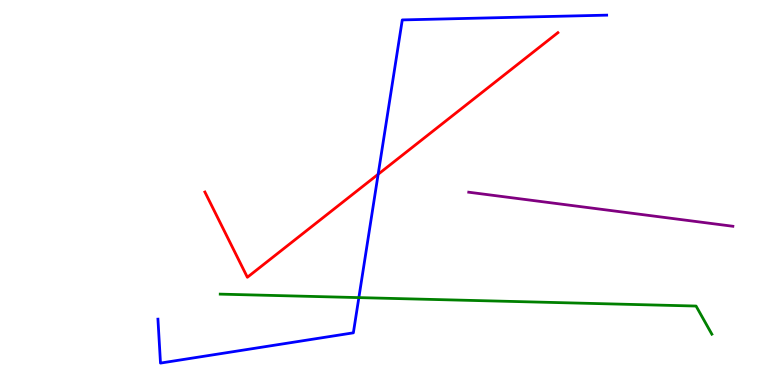[{'lines': ['blue', 'red'], 'intersections': [{'x': 4.88, 'y': 5.47}]}, {'lines': ['green', 'red'], 'intersections': []}, {'lines': ['purple', 'red'], 'intersections': []}, {'lines': ['blue', 'green'], 'intersections': [{'x': 4.63, 'y': 2.27}]}, {'lines': ['blue', 'purple'], 'intersections': []}, {'lines': ['green', 'purple'], 'intersections': []}]